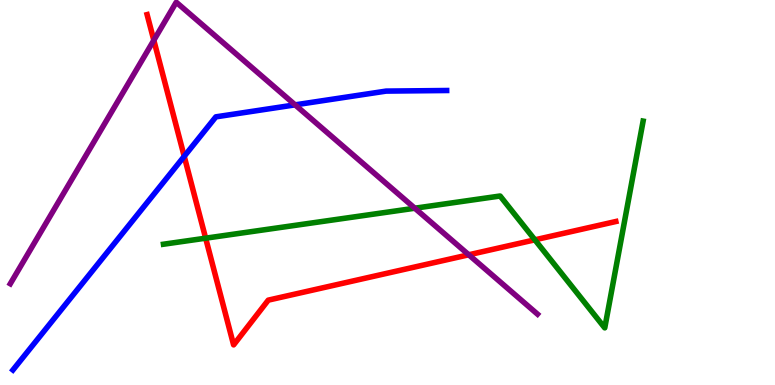[{'lines': ['blue', 'red'], 'intersections': [{'x': 2.38, 'y': 5.94}]}, {'lines': ['green', 'red'], 'intersections': [{'x': 2.65, 'y': 3.81}, {'x': 6.9, 'y': 3.77}]}, {'lines': ['purple', 'red'], 'intersections': [{'x': 1.98, 'y': 8.95}, {'x': 6.05, 'y': 3.38}]}, {'lines': ['blue', 'green'], 'intersections': []}, {'lines': ['blue', 'purple'], 'intersections': [{'x': 3.81, 'y': 7.28}]}, {'lines': ['green', 'purple'], 'intersections': [{'x': 5.35, 'y': 4.59}]}]